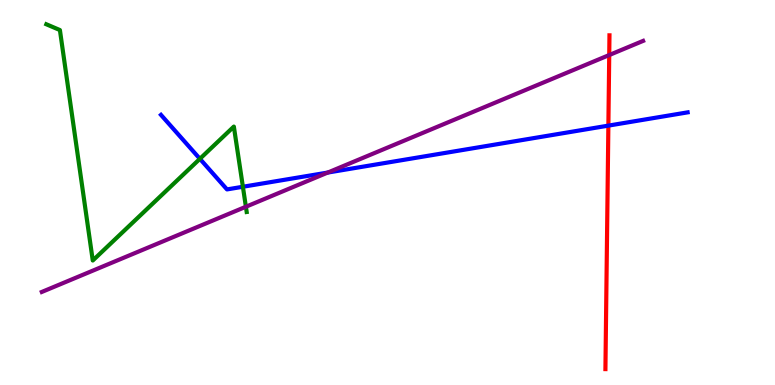[{'lines': ['blue', 'red'], 'intersections': [{'x': 7.85, 'y': 6.74}]}, {'lines': ['green', 'red'], 'intersections': []}, {'lines': ['purple', 'red'], 'intersections': [{'x': 7.86, 'y': 8.57}]}, {'lines': ['blue', 'green'], 'intersections': [{'x': 2.58, 'y': 5.87}, {'x': 3.13, 'y': 5.15}]}, {'lines': ['blue', 'purple'], 'intersections': [{'x': 4.23, 'y': 5.52}]}, {'lines': ['green', 'purple'], 'intersections': [{'x': 3.17, 'y': 4.63}]}]